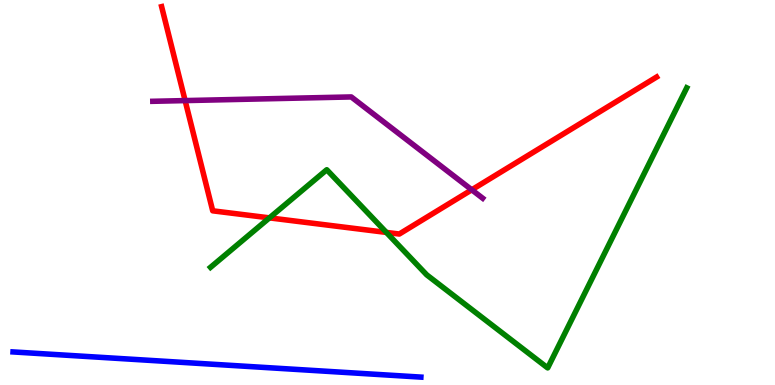[{'lines': ['blue', 'red'], 'intersections': []}, {'lines': ['green', 'red'], 'intersections': [{'x': 3.48, 'y': 4.34}, {'x': 4.99, 'y': 3.96}]}, {'lines': ['purple', 'red'], 'intersections': [{'x': 2.39, 'y': 7.39}, {'x': 6.09, 'y': 5.07}]}, {'lines': ['blue', 'green'], 'intersections': []}, {'lines': ['blue', 'purple'], 'intersections': []}, {'lines': ['green', 'purple'], 'intersections': []}]